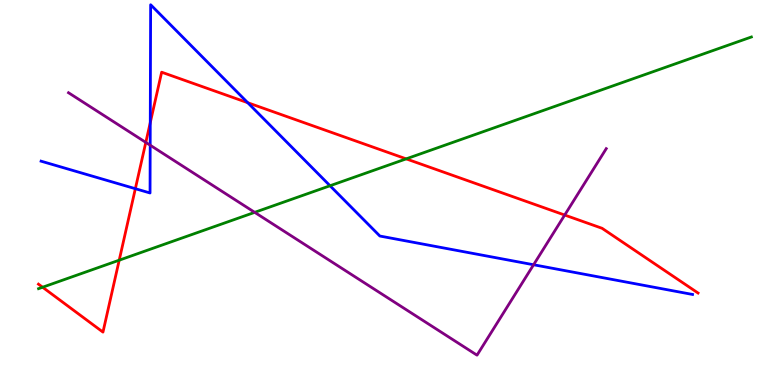[{'lines': ['blue', 'red'], 'intersections': [{'x': 1.75, 'y': 5.1}, {'x': 1.94, 'y': 6.81}, {'x': 3.2, 'y': 7.33}]}, {'lines': ['green', 'red'], 'intersections': [{'x': 0.55, 'y': 2.54}, {'x': 1.54, 'y': 3.24}, {'x': 5.24, 'y': 5.87}]}, {'lines': ['purple', 'red'], 'intersections': [{'x': 1.88, 'y': 6.3}, {'x': 7.29, 'y': 4.41}]}, {'lines': ['blue', 'green'], 'intersections': [{'x': 4.26, 'y': 5.18}]}, {'lines': ['blue', 'purple'], 'intersections': [{'x': 1.94, 'y': 6.23}, {'x': 6.89, 'y': 3.12}]}, {'lines': ['green', 'purple'], 'intersections': [{'x': 3.29, 'y': 4.48}]}]